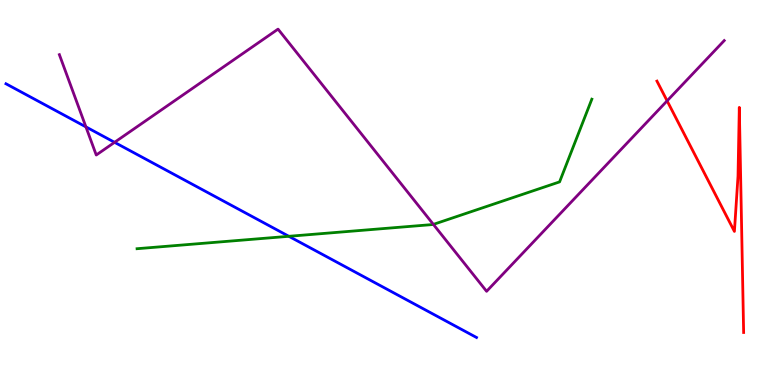[{'lines': ['blue', 'red'], 'intersections': []}, {'lines': ['green', 'red'], 'intersections': []}, {'lines': ['purple', 'red'], 'intersections': [{'x': 8.61, 'y': 7.38}]}, {'lines': ['blue', 'green'], 'intersections': [{'x': 3.73, 'y': 3.86}]}, {'lines': ['blue', 'purple'], 'intersections': [{'x': 1.11, 'y': 6.7}, {'x': 1.48, 'y': 6.3}]}, {'lines': ['green', 'purple'], 'intersections': [{'x': 5.59, 'y': 4.17}]}]